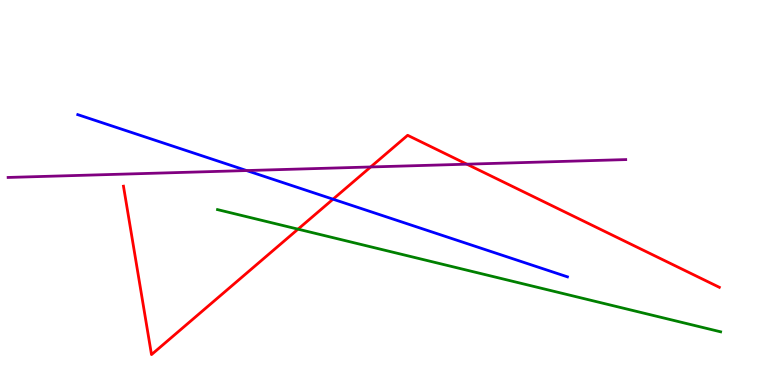[{'lines': ['blue', 'red'], 'intersections': [{'x': 4.3, 'y': 4.83}]}, {'lines': ['green', 'red'], 'intersections': [{'x': 3.85, 'y': 4.05}]}, {'lines': ['purple', 'red'], 'intersections': [{'x': 4.78, 'y': 5.66}, {'x': 6.02, 'y': 5.74}]}, {'lines': ['blue', 'green'], 'intersections': []}, {'lines': ['blue', 'purple'], 'intersections': [{'x': 3.18, 'y': 5.57}]}, {'lines': ['green', 'purple'], 'intersections': []}]